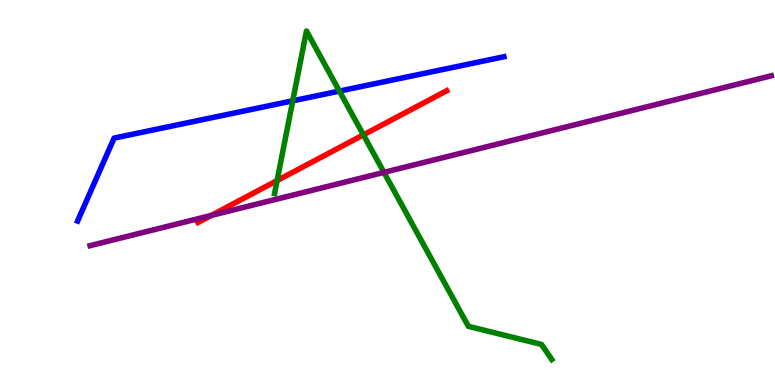[{'lines': ['blue', 'red'], 'intersections': []}, {'lines': ['green', 'red'], 'intersections': [{'x': 3.58, 'y': 5.31}, {'x': 4.69, 'y': 6.5}]}, {'lines': ['purple', 'red'], 'intersections': [{'x': 2.73, 'y': 4.4}]}, {'lines': ['blue', 'green'], 'intersections': [{'x': 3.78, 'y': 7.38}, {'x': 4.38, 'y': 7.63}]}, {'lines': ['blue', 'purple'], 'intersections': []}, {'lines': ['green', 'purple'], 'intersections': [{'x': 4.95, 'y': 5.52}]}]